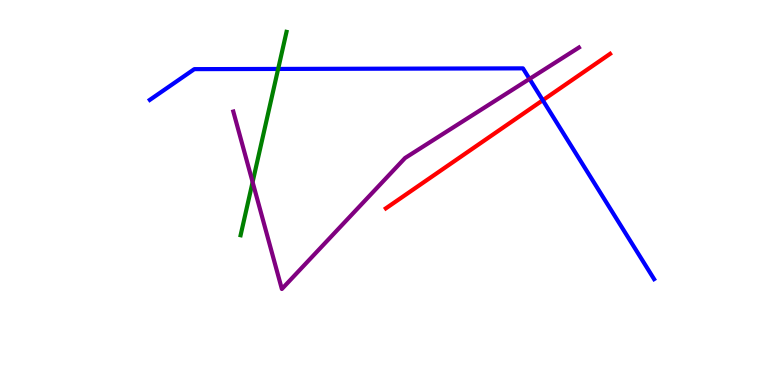[{'lines': ['blue', 'red'], 'intersections': [{'x': 7.0, 'y': 7.4}]}, {'lines': ['green', 'red'], 'intersections': []}, {'lines': ['purple', 'red'], 'intersections': []}, {'lines': ['blue', 'green'], 'intersections': [{'x': 3.59, 'y': 8.21}]}, {'lines': ['blue', 'purple'], 'intersections': [{'x': 6.83, 'y': 7.95}]}, {'lines': ['green', 'purple'], 'intersections': [{'x': 3.26, 'y': 5.27}]}]